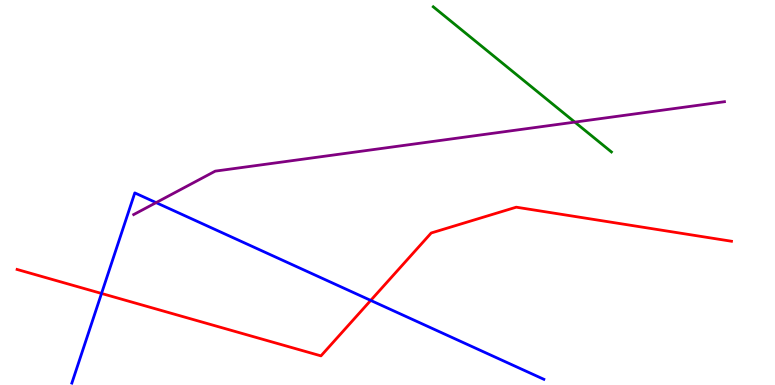[{'lines': ['blue', 'red'], 'intersections': [{'x': 1.31, 'y': 2.38}, {'x': 4.78, 'y': 2.2}]}, {'lines': ['green', 'red'], 'intersections': []}, {'lines': ['purple', 'red'], 'intersections': []}, {'lines': ['blue', 'green'], 'intersections': []}, {'lines': ['blue', 'purple'], 'intersections': [{'x': 2.01, 'y': 4.74}]}, {'lines': ['green', 'purple'], 'intersections': [{'x': 7.42, 'y': 6.83}]}]